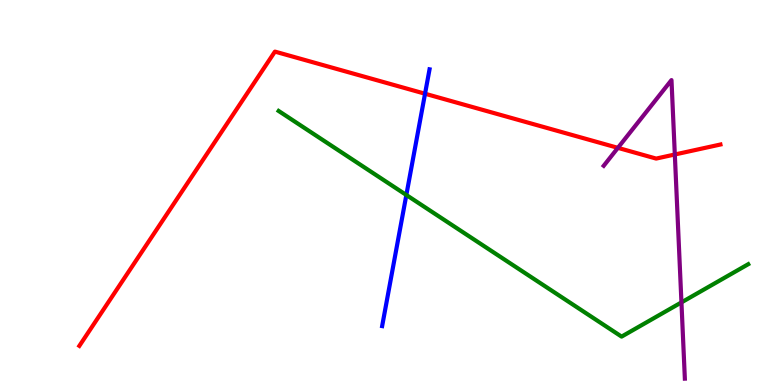[{'lines': ['blue', 'red'], 'intersections': [{'x': 5.48, 'y': 7.57}]}, {'lines': ['green', 'red'], 'intersections': []}, {'lines': ['purple', 'red'], 'intersections': [{'x': 7.97, 'y': 6.16}, {'x': 8.71, 'y': 5.99}]}, {'lines': ['blue', 'green'], 'intersections': [{'x': 5.24, 'y': 4.94}]}, {'lines': ['blue', 'purple'], 'intersections': []}, {'lines': ['green', 'purple'], 'intersections': [{'x': 8.79, 'y': 2.15}]}]